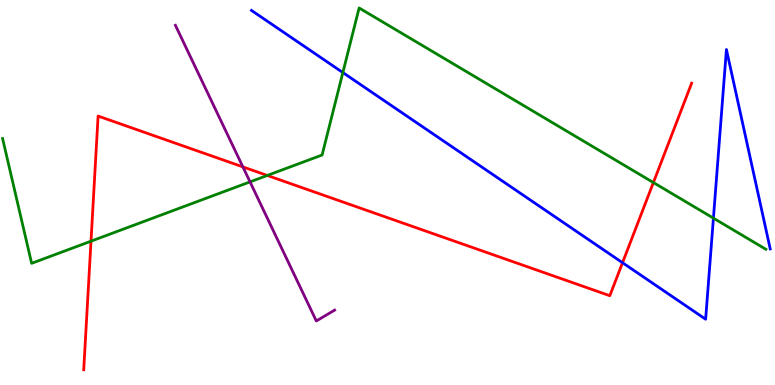[{'lines': ['blue', 'red'], 'intersections': [{'x': 8.03, 'y': 3.18}]}, {'lines': ['green', 'red'], 'intersections': [{'x': 1.17, 'y': 3.74}, {'x': 3.45, 'y': 5.44}, {'x': 8.43, 'y': 5.26}]}, {'lines': ['purple', 'red'], 'intersections': [{'x': 3.13, 'y': 5.67}]}, {'lines': ['blue', 'green'], 'intersections': [{'x': 4.42, 'y': 8.12}, {'x': 9.21, 'y': 4.33}]}, {'lines': ['blue', 'purple'], 'intersections': []}, {'lines': ['green', 'purple'], 'intersections': [{'x': 3.23, 'y': 5.28}]}]